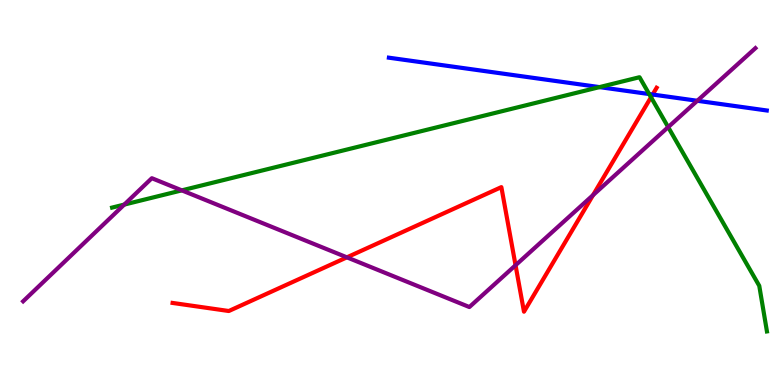[{'lines': ['blue', 'red'], 'intersections': [{'x': 8.42, 'y': 7.54}]}, {'lines': ['green', 'red'], 'intersections': [{'x': 8.4, 'y': 7.47}]}, {'lines': ['purple', 'red'], 'intersections': [{'x': 4.48, 'y': 3.32}, {'x': 6.65, 'y': 3.11}, {'x': 7.65, 'y': 4.93}]}, {'lines': ['blue', 'green'], 'intersections': [{'x': 7.74, 'y': 7.74}, {'x': 8.38, 'y': 7.56}]}, {'lines': ['blue', 'purple'], 'intersections': [{'x': 9.0, 'y': 7.38}]}, {'lines': ['green', 'purple'], 'intersections': [{'x': 1.6, 'y': 4.69}, {'x': 2.35, 'y': 5.06}, {'x': 8.62, 'y': 6.7}]}]